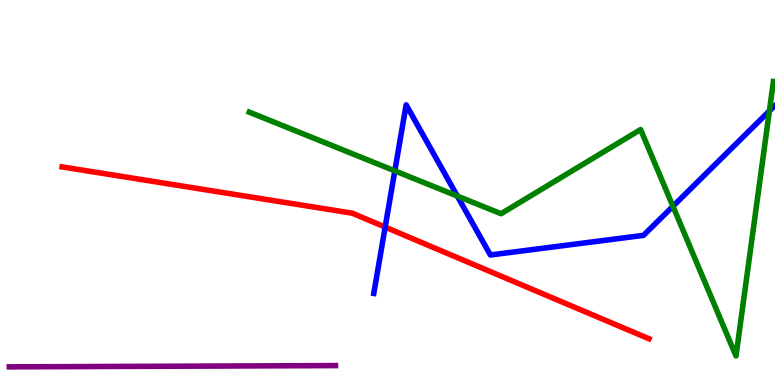[{'lines': ['blue', 'red'], 'intersections': [{'x': 4.97, 'y': 4.1}]}, {'lines': ['green', 'red'], 'intersections': []}, {'lines': ['purple', 'red'], 'intersections': []}, {'lines': ['blue', 'green'], 'intersections': [{'x': 5.09, 'y': 5.56}, {'x': 5.9, 'y': 4.91}, {'x': 8.68, 'y': 4.64}, {'x': 9.93, 'y': 7.12}]}, {'lines': ['blue', 'purple'], 'intersections': []}, {'lines': ['green', 'purple'], 'intersections': []}]